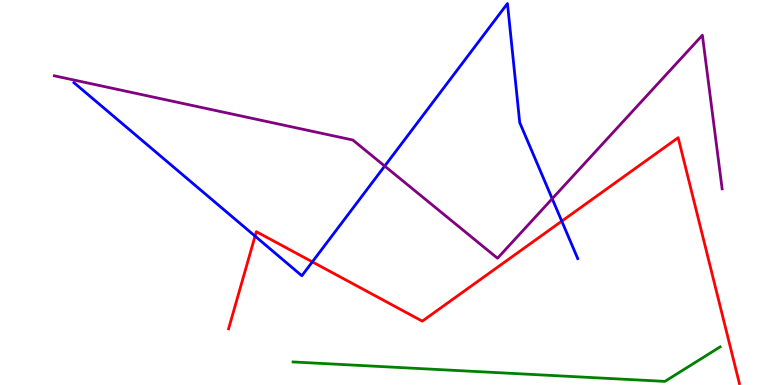[{'lines': ['blue', 'red'], 'intersections': [{'x': 3.29, 'y': 3.87}, {'x': 4.03, 'y': 3.2}, {'x': 7.25, 'y': 4.26}]}, {'lines': ['green', 'red'], 'intersections': []}, {'lines': ['purple', 'red'], 'intersections': []}, {'lines': ['blue', 'green'], 'intersections': []}, {'lines': ['blue', 'purple'], 'intersections': [{'x': 4.96, 'y': 5.69}, {'x': 7.13, 'y': 4.84}]}, {'lines': ['green', 'purple'], 'intersections': []}]